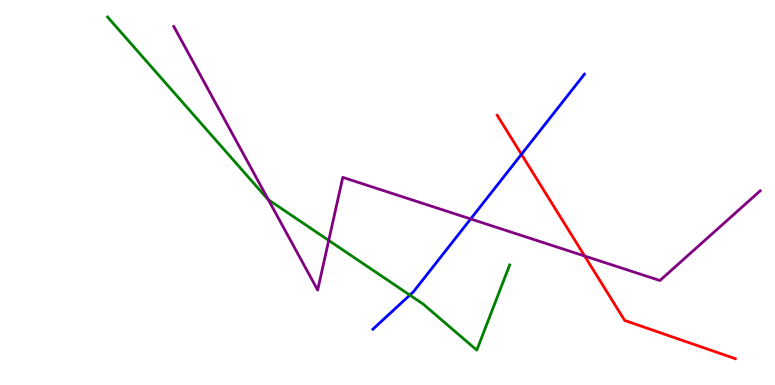[{'lines': ['blue', 'red'], 'intersections': [{'x': 6.73, 'y': 5.99}]}, {'lines': ['green', 'red'], 'intersections': []}, {'lines': ['purple', 'red'], 'intersections': [{'x': 7.54, 'y': 3.35}]}, {'lines': ['blue', 'green'], 'intersections': [{'x': 5.29, 'y': 2.34}]}, {'lines': ['blue', 'purple'], 'intersections': [{'x': 6.07, 'y': 4.31}]}, {'lines': ['green', 'purple'], 'intersections': [{'x': 3.46, 'y': 4.81}, {'x': 4.24, 'y': 3.76}]}]